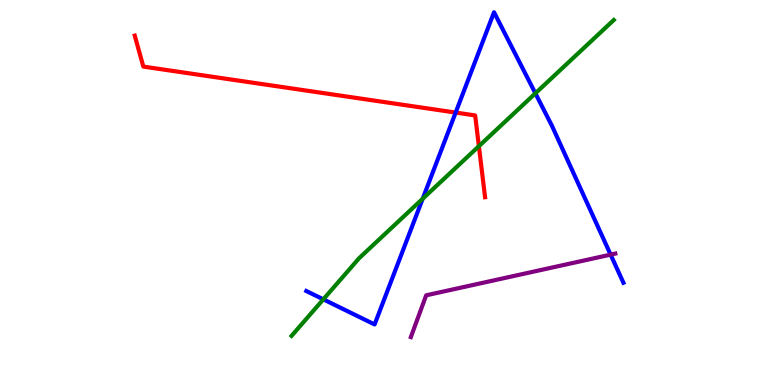[{'lines': ['blue', 'red'], 'intersections': [{'x': 5.88, 'y': 7.08}]}, {'lines': ['green', 'red'], 'intersections': [{'x': 6.18, 'y': 6.2}]}, {'lines': ['purple', 'red'], 'intersections': []}, {'lines': ['blue', 'green'], 'intersections': [{'x': 4.17, 'y': 2.22}, {'x': 5.45, 'y': 4.84}, {'x': 6.91, 'y': 7.58}]}, {'lines': ['blue', 'purple'], 'intersections': [{'x': 7.88, 'y': 3.39}]}, {'lines': ['green', 'purple'], 'intersections': []}]